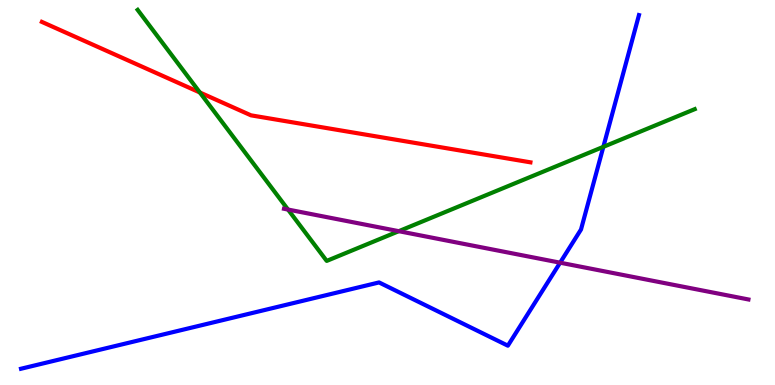[{'lines': ['blue', 'red'], 'intersections': []}, {'lines': ['green', 'red'], 'intersections': [{'x': 2.58, 'y': 7.6}]}, {'lines': ['purple', 'red'], 'intersections': []}, {'lines': ['blue', 'green'], 'intersections': [{'x': 7.79, 'y': 6.19}]}, {'lines': ['blue', 'purple'], 'intersections': [{'x': 7.23, 'y': 3.18}]}, {'lines': ['green', 'purple'], 'intersections': [{'x': 3.72, 'y': 4.56}, {'x': 5.15, 'y': 4.0}]}]